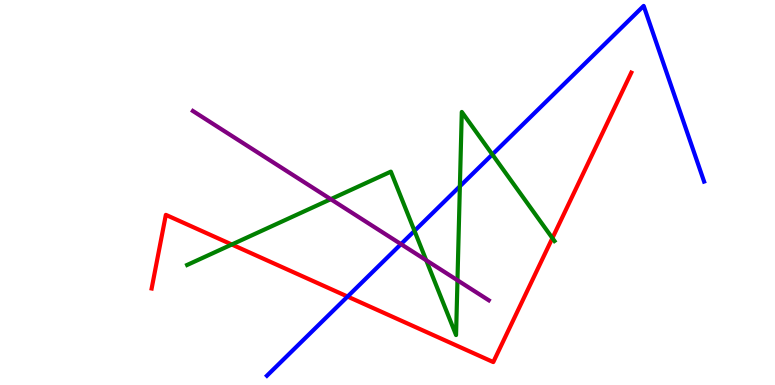[{'lines': ['blue', 'red'], 'intersections': [{'x': 4.48, 'y': 2.3}]}, {'lines': ['green', 'red'], 'intersections': [{'x': 2.99, 'y': 3.65}, {'x': 7.13, 'y': 3.82}]}, {'lines': ['purple', 'red'], 'intersections': []}, {'lines': ['blue', 'green'], 'intersections': [{'x': 5.35, 'y': 4.0}, {'x': 5.93, 'y': 5.16}, {'x': 6.35, 'y': 5.99}]}, {'lines': ['blue', 'purple'], 'intersections': [{'x': 5.17, 'y': 3.66}]}, {'lines': ['green', 'purple'], 'intersections': [{'x': 4.27, 'y': 4.83}, {'x': 5.5, 'y': 3.24}, {'x': 5.9, 'y': 2.72}]}]